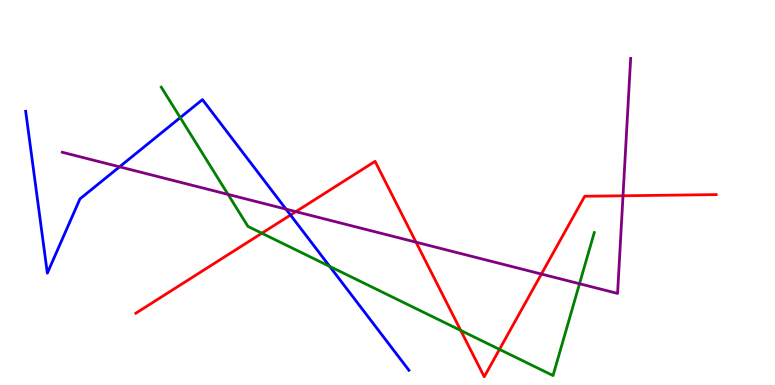[{'lines': ['blue', 'red'], 'intersections': [{'x': 3.75, 'y': 4.41}]}, {'lines': ['green', 'red'], 'intersections': [{'x': 3.38, 'y': 3.94}, {'x': 5.95, 'y': 1.42}, {'x': 6.44, 'y': 0.925}]}, {'lines': ['purple', 'red'], 'intersections': [{'x': 3.82, 'y': 4.5}, {'x': 5.37, 'y': 3.71}, {'x': 6.99, 'y': 2.88}, {'x': 8.04, 'y': 4.91}]}, {'lines': ['blue', 'green'], 'intersections': [{'x': 2.33, 'y': 6.94}, {'x': 4.25, 'y': 3.08}]}, {'lines': ['blue', 'purple'], 'intersections': [{'x': 1.54, 'y': 5.67}, {'x': 3.69, 'y': 4.57}]}, {'lines': ['green', 'purple'], 'intersections': [{'x': 2.94, 'y': 4.95}, {'x': 7.48, 'y': 2.63}]}]